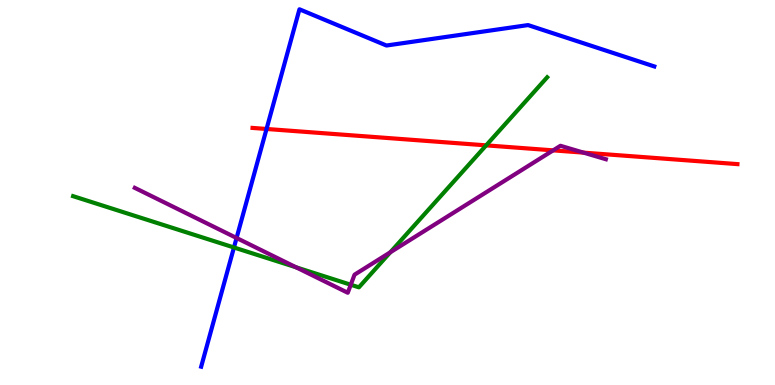[{'lines': ['blue', 'red'], 'intersections': [{'x': 3.44, 'y': 6.65}]}, {'lines': ['green', 'red'], 'intersections': [{'x': 6.27, 'y': 6.22}]}, {'lines': ['purple', 'red'], 'intersections': [{'x': 7.14, 'y': 6.09}, {'x': 7.53, 'y': 6.04}]}, {'lines': ['blue', 'green'], 'intersections': [{'x': 3.02, 'y': 3.57}]}, {'lines': ['blue', 'purple'], 'intersections': [{'x': 3.05, 'y': 3.82}]}, {'lines': ['green', 'purple'], 'intersections': [{'x': 3.82, 'y': 3.06}, {'x': 4.53, 'y': 2.6}, {'x': 5.04, 'y': 3.45}]}]